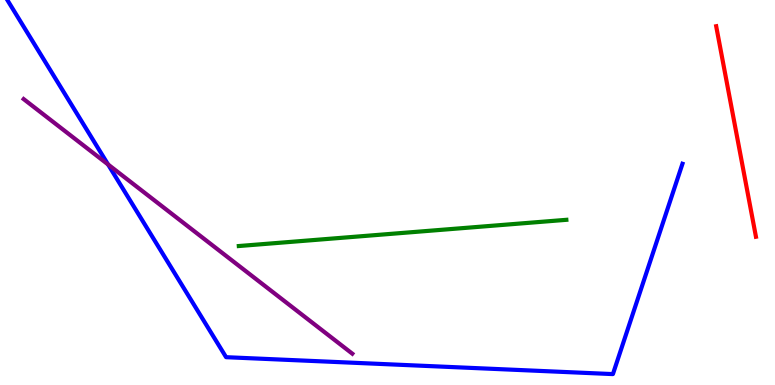[{'lines': ['blue', 'red'], 'intersections': []}, {'lines': ['green', 'red'], 'intersections': []}, {'lines': ['purple', 'red'], 'intersections': []}, {'lines': ['blue', 'green'], 'intersections': []}, {'lines': ['blue', 'purple'], 'intersections': [{'x': 1.39, 'y': 5.73}]}, {'lines': ['green', 'purple'], 'intersections': []}]